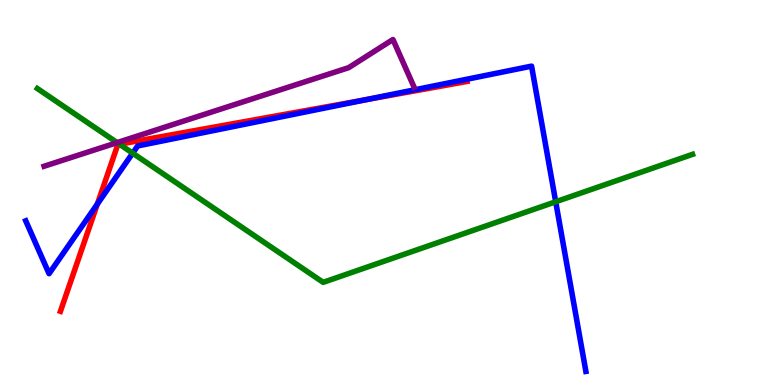[{'lines': ['blue', 'red'], 'intersections': [{'x': 1.26, 'y': 4.7}, {'x': 4.72, 'y': 7.41}]}, {'lines': ['green', 'red'], 'intersections': [{'x': 1.54, 'y': 6.25}]}, {'lines': ['purple', 'red'], 'intersections': []}, {'lines': ['blue', 'green'], 'intersections': [{'x': 1.71, 'y': 6.02}, {'x': 7.17, 'y': 4.76}]}, {'lines': ['blue', 'purple'], 'intersections': []}, {'lines': ['green', 'purple'], 'intersections': [{'x': 1.51, 'y': 6.3}]}]